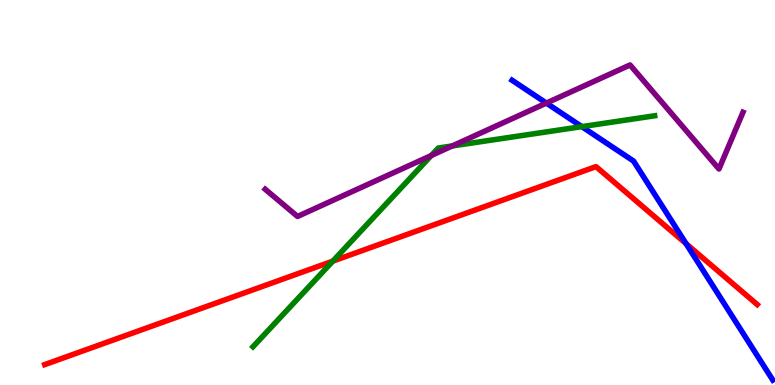[{'lines': ['blue', 'red'], 'intersections': [{'x': 8.85, 'y': 3.67}]}, {'lines': ['green', 'red'], 'intersections': [{'x': 4.29, 'y': 3.22}]}, {'lines': ['purple', 'red'], 'intersections': []}, {'lines': ['blue', 'green'], 'intersections': [{'x': 7.51, 'y': 6.71}]}, {'lines': ['blue', 'purple'], 'intersections': [{'x': 7.05, 'y': 7.32}]}, {'lines': ['green', 'purple'], 'intersections': [{'x': 5.56, 'y': 5.96}, {'x': 5.84, 'y': 6.21}]}]